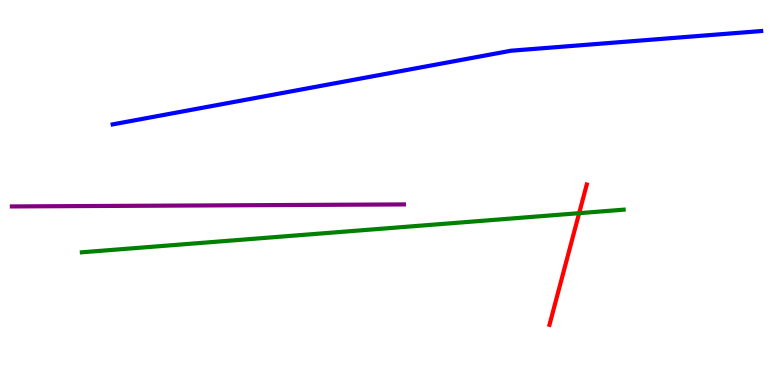[{'lines': ['blue', 'red'], 'intersections': []}, {'lines': ['green', 'red'], 'intersections': [{'x': 7.47, 'y': 4.46}]}, {'lines': ['purple', 'red'], 'intersections': []}, {'lines': ['blue', 'green'], 'intersections': []}, {'lines': ['blue', 'purple'], 'intersections': []}, {'lines': ['green', 'purple'], 'intersections': []}]